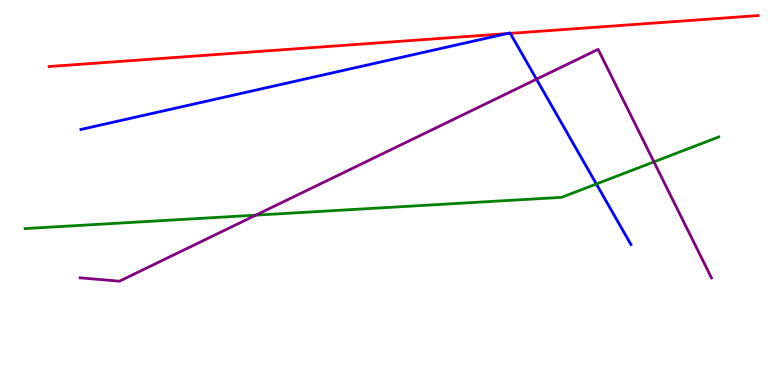[{'lines': ['blue', 'red'], 'intersections': [{'x': 6.54, 'y': 9.13}, {'x': 6.58, 'y': 9.13}]}, {'lines': ['green', 'red'], 'intersections': []}, {'lines': ['purple', 'red'], 'intersections': []}, {'lines': ['blue', 'green'], 'intersections': [{'x': 7.69, 'y': 5.22}]}, {'lines': ['blue', 'purple'], 'intersections': [{'x': 6.92, 'y': 7.94}]}, {'lines': ['green', 'purple'], 'intersections': [{'x': 3.3, 'y': 4.41}, {'x': 8.44, 'y': 5.8}]}]